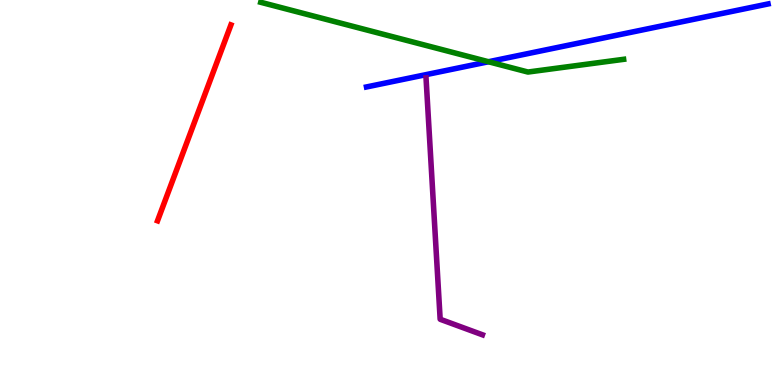[{'lines': ['blue', 'red'], 'intersections': []}, {'lines': ['green', 'red'], 'intersections': []}, {'lines': ['purple', 'red'], 'intersections': []}, {'lines': ['blue', 'green'], 'intersections': [{'x': 6.3, 'y': 8.4}]}, {'lines': ['blue', 'purple'], 'intersections': []}, {'lines': ['green', 'purple'], 'intersections': []}]